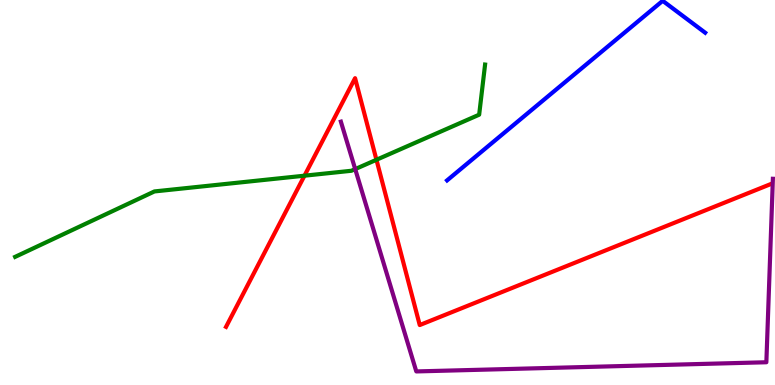[{'lines': ['blue', 'red'], 'intersections': []}, {'lines': ['green', 'red'], 'intersections': [{'x': 3.93, 'y': 5.44}, {'x': 4.86, 'y': 5.85}]}, {'lines': ['purple', 'red'], 'intersections': []}, {'lines': ['blue', 'green'], 'intersections': []}, {'lines': ['blue', 'purple'], 'intersections': []}, {'lines': ['green', 'purple'], 'intersections': [{'x': 4.58, 'y': 5.61}]}]